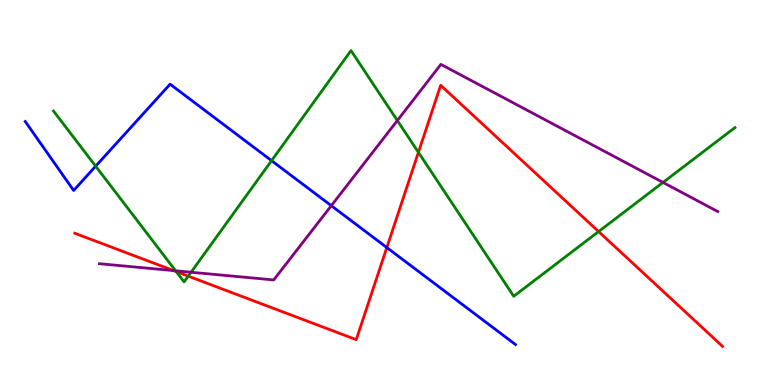[{'lines': ['blue', 'red'], 'intersections': [{'x': 4.99, 'y': 3.57}]}, {'lines': ['green', 'red'], 'intersections': [{'x': 2.27, 'y': 2.95}, {'x': 2.43, 'y': 2.83}, {'x': 5.4, 'y': 6.04}, {'x': 7.72, 'y': 3.99}]}, {'lines': ['purple', 'red'], 'intersections': [{'x': 2.24, 'y': 2.97}]}, {'lines': ['blue', 'green'], 'intersections': [{'x': 1.23, 'y': 5.68}, {'x': 3.5, 'y': 5.83}]}, {'lines': ['blue', 'purple'], 'intersections': [{'x': 4.27, 'y': 4.66}]}, {'lines': ['green', 'purple'], 'intersections': [{'x': 2.27, 'y': 2.97}, {'x': 2.47, 'y': 2.93}, {'x': 5.13, 'y': 6.87}, {'x': 8.56, 'y': 5.26}]}]